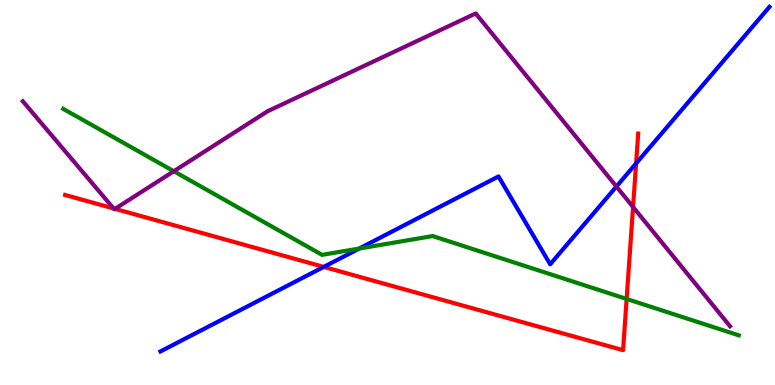[{'lines': ['blue', 'red'], 'intersections': [{'x': 4.18, 'y': 3.07}, {'x': 8.21, 'y': 5.76}]}, {'lines': ['green', 'red'], 'intersections': [{'x': 8.09, 'y': 2.23}]}, {'lines': ['purple', 'red'], 'intersections': [{'x': 1.47, 'y': 4.59}, {'x': 1.48, 'y': 4.58}, {'x': 8.17, 'y': 4.62}]}, {'lines': ['blue', 'green'], 'intersections': [{'x': 4.64, 'y': 3.54}]}, {'lines': ['blue', 'purple'], 'intersections': [{'x': 7.95, 'y': 5.15}]}, {'lines': ['green', 'purple'], 'intersections': [{'x': 2.24, 'y': 5.55}]}]